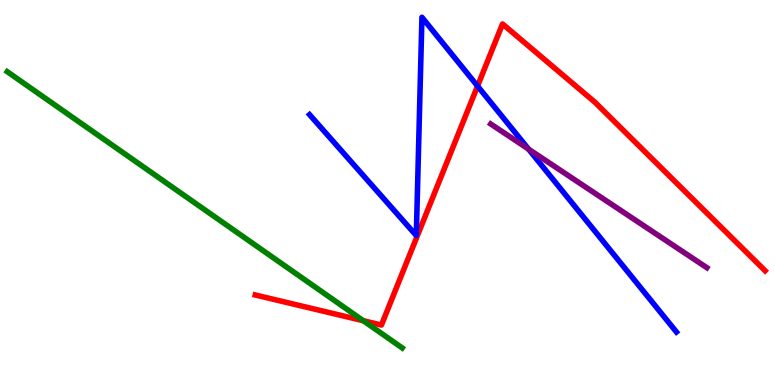[{'lines': ['blue', 'red'], 'intersections': [{'x': 6.16, 'y': 7.76}]}, {'lines': ['green', 'red'], 'intersections': [{'x': 4.69, 'y': 1.67}]}, {'lines': ['purple', 'red'], 'intersections': []}, {'lines': ['blue', 'green'], 'intersections': []}, {'lines': ['blue', 'purple'], 'intersections': [{'x': 6.82, 'y': 6.13}]}, {'lines': ['green', 'purple'], 'intersections': []}]